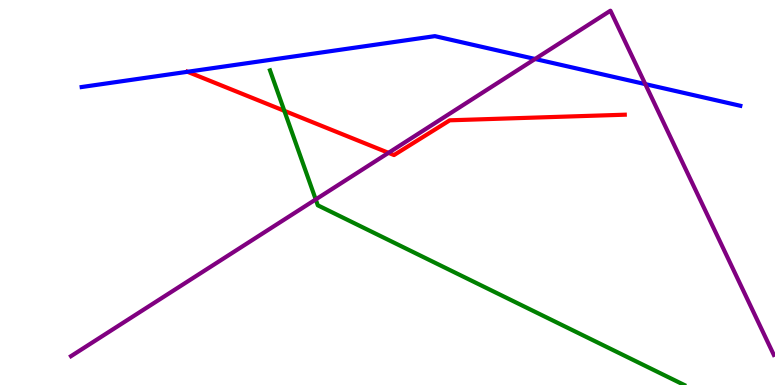[{'lines': ['blue', 'red'], 'intersections': [{'x': 2.42, 'y': 8.14}]}, {'lines': ['green', 'red'], 'intersections': [{'x': 3.67, 'y': 7.12}]}, {'lines': ['purple', 'red'], 'intersections': [{'x': 5.01, 'y': 6.03}]}, {'lines': ['blue', 'green'], 'intersections': []}, {'lines': ['blue', 'purple'], 'intersections': [{'x': 6.9, 'y': 8.47}, {'x': 8.33, 'y': 7.82}]}, {'lines': ['green', 'purple'], 'intersections': [{'x': 4.07, 'y': 4.82}]}]